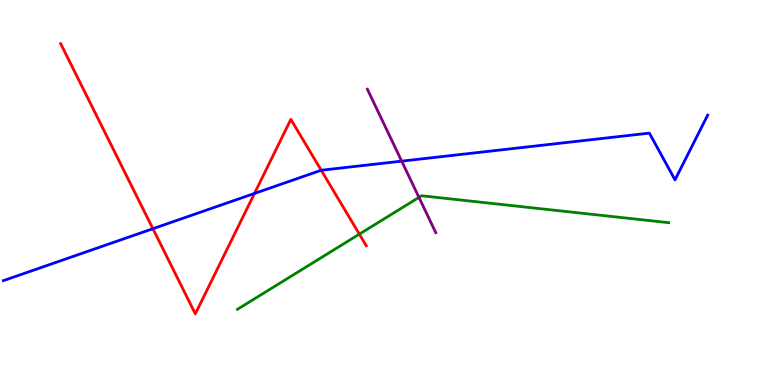[{'lines': ['blue', 'red'], 'intersections': [{'x': 1.97, 'y': 4.06}, {'x': 3.28, 'y': 4.98}, {'x': 4.14, 'y': 5.58}]}, {'lines': ['green', 'red'], 'intersections': [{'x': 4.64, 'y': 3.92}]}, {'lines': ['purple', 'red'], 'intersections': []}, {'lines': ['blue', 'green'], 'intersections': []}, {'lines': ['blue', 'purple'], 'intersections': [{'x': 5.18, 'y': 5.81}]}, {'lines': ['green', 'purple'], 'intersections': [{'x': 5.41, 'y': 4.87}]}]